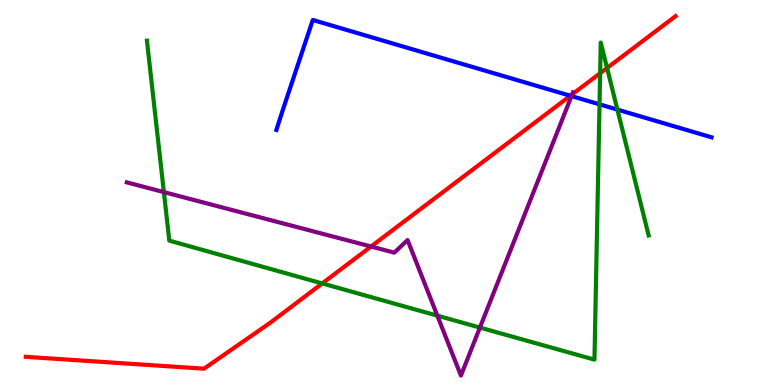[{'lines': ['blue', 'red'], 'intersections': [{'x': 7.36, 'y': 7.51}]}, {'lines': ['green', 'red'], 'intersections': [{'x': 4.16, 'y': 2.64}, {'x': 7.74, 'y': 8.1}, {'x': 7.83, 'y': 8.23}]}, {'lines': ['purple', 'red'], 'intersections': [{'x': 4.79, 'y': 3.6}, {'x': 7.38, 'y': 7.55}]}, {'lines': ['blue', 'green'], 'intersections': [{'x': 7.74, 'y': 7.29}, {'x': 7.97, 'y': 7.15}]}, {'lines': ['blue', 'purple'], 'intersections': [{'x': 7.37, 'y': 7.5}]}, {'lines': ['green', 'purple'], 'intersections': [{'x': 2.11, 'y': 5.01}, {'x': 5.64, 'y': 1.8}, {'x': 6.19, 'y': 1.49}]}]